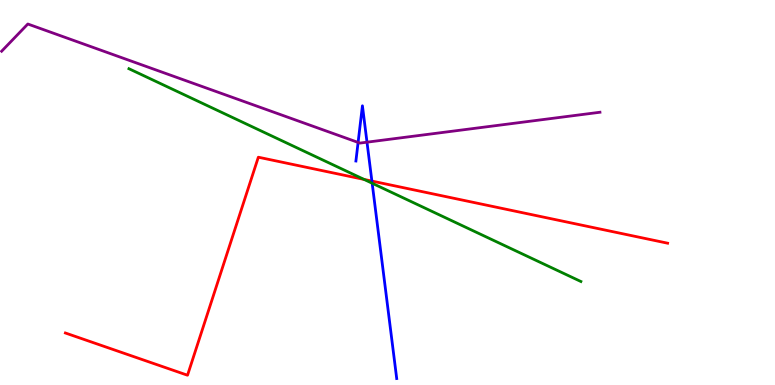[{'lines': ['blue', 'red'], 'intersections': [{'x': 4.8, 'y': 5.3}]}, {'lines': ['green', 'red'], 'intersections': [{'x': 4.7, 'y': 5.34}]}, {'lines': ['purple', 'red'], 'intersections': []}, {'lines': ['blue', 'green'], 'intersections': [{'x': 4.8, 'y': 5.24}]}, {'lines': ['blue', 'purple'], 'intersections': [{'x': 4.62, 'y': 6.3}, {'x': 4.74, 'y': 6.31}]}, {'lines': ['green', 'purple'], 'intersections': []}]